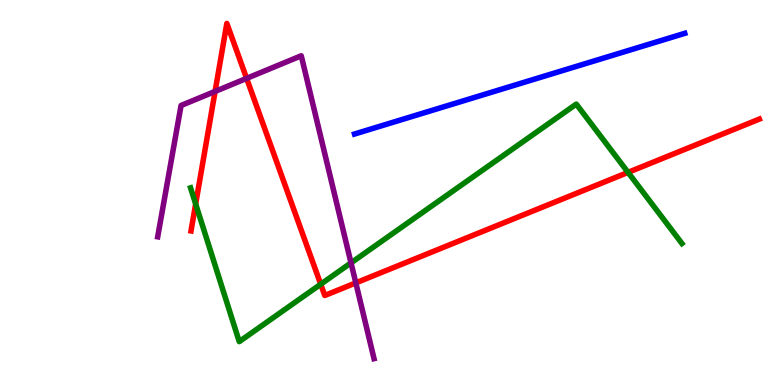[{'lines': ['blue', 'red'], 'intersections': []}, {'lines': ['green', 'red'], 'intersections': [{'x': 2.52, 'y': 4.7}, {'x': 4.14, 'y': 2.62}, {'x': 8.1, 'y': 5.52}]}, {'lines': ['purple', 'red'], 'intersections': [{'x': 2.78, 'y': 7.63}, {'x': 3.18, 'y': 7.96}, {'x': 4.59, 'y': 2.65}]}, {'lines': ['blue', 'green'], 'intersections': []}, {'lines': ['blue', 'purple'], 'intersections': []}, {'lines': ['green', 'purple'], 'intersections': [{'x': 4.53, 'y': 3.17}]}]